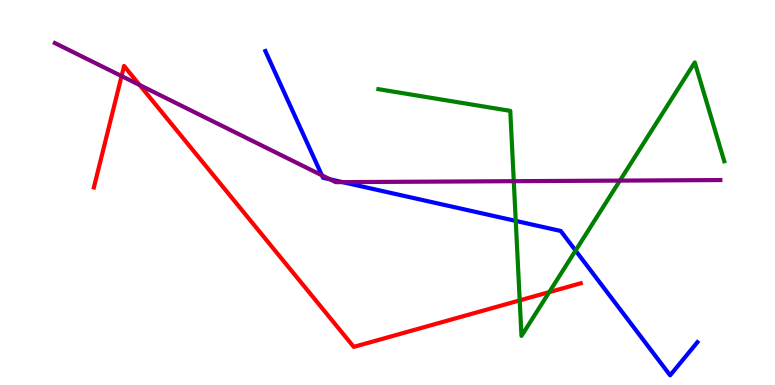[{'lines': ['blue', 'red'], 'intersections': []}, {'lines': ['green', 'red'], 'intersections': [{'x': 6.71, 'y': 2.2}, {'x': 7.09, 'y': 2.41}]}, {'lines': ['purple', 'red'], 'intersections': [{'x': 1.57, 'y': 8.02}, {'x': 1.8, 'y': 7.79}]}, {'lines': ['blue', 'green'], 'intersections': [{'x': 6.65, 'y': 4.26}, {'x': 7.43, 'y': 3.49}]}, {'lines': ['blue', 'purple'], 'intersections': [{'x': 4.15, 'y': 5.45}, {'x': 4.26, 'y': 5.34}, {'x': 4.42, 'y': 5.27}]}, {'lines': ['green', 'purple'], 'intersections': [{'x': 6.63, 'y': 5.29}, {'x': 8.0, 'y': 5.31}]}]